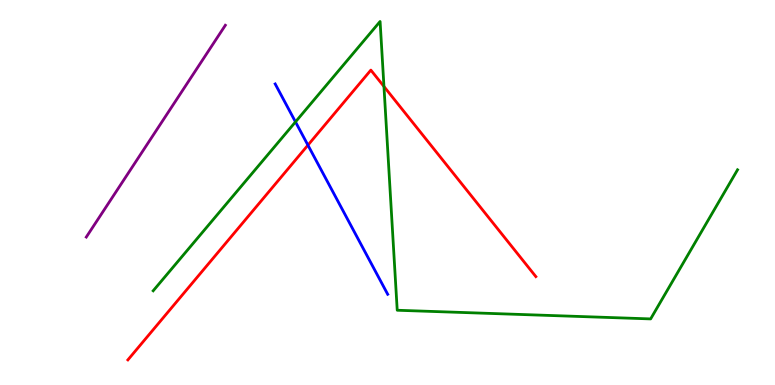[{'lines': ['blue', 'red'], 'intersections': [{'x': 3.97, 'y': 6.23}]}, {'lines': ['green', 'red'], 'intersections': [{'x': 4.95, 'y': 7.75}]}, {'lines': ['purple', 'red'], 'intersections': []}, {'lines': ['blue', 'green'], 'intersections': [{'x': 3.81, 'y': 6.83}]}, {'lines': ['blue', 'purple'], 'intersections': []}, {'lines': ['green', 'purple'], 'intersections': []}]